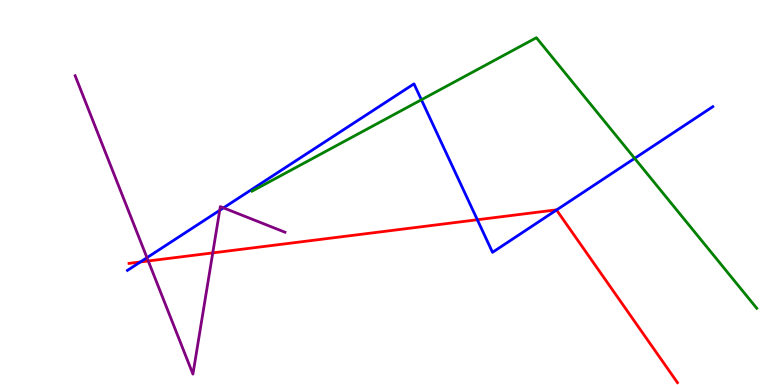[{'lines': ['blue', 'red'], 'intersections': [{'x': 1.81, 'y': 3.2}, {'x': 6.16, 'y': 4.29}, {'x': 7.18, 'y': 4.55}]}, {'lines': ['green', 'red'], 'intersections': []}, {'lines': ['purple', 'red'], 'intersections': [{'x': 1.91, 'y': 3.22}, {'x': 2.75, 'y': 3.43}]}, {'lines': ['blue', 'green'], 'intersections': [{'x': 5.44, 'y': 7.41}, {'x': 8.19, 'y': 5.89}]}, {'lines': ['blue', 'purple'], 'intersections': [{'x': 1.9, 'y': 3.31}, {'x': 2.84, 'y': 4.54}, {'x': 2.88, 'y': 4.6}]}, {'lines': ['green', 'purple'], 'intersections': []}]